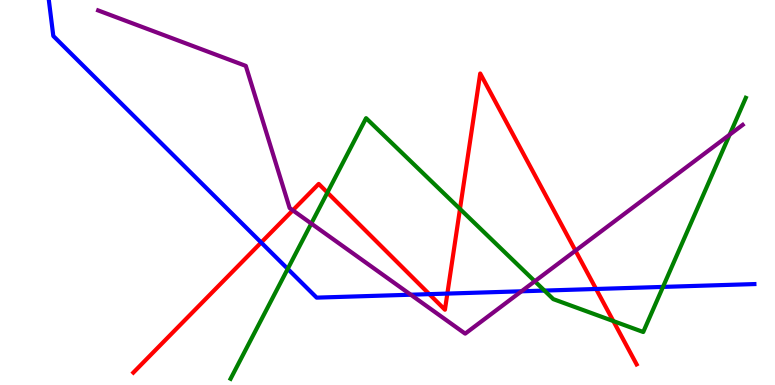[{'lines': ['blue', 'red'], 'intersections': [{'x': 3.37, 'y': 3.7}, {'x': 5.54, 'y': 2.36}, {'x': 5.77, 'y': 2.37}, {'x': 7.69, 'y': 2.49}]}, {'lines': ['green', 'red'], 'intersections': [{'x': 4.22, 'y': 5.0}, {'x': 5.94, 'y': 4.57}, {'x': 7.91, 'y': 1.66}]}, {'lines': ['purple', 'red'], 'intersections': [{'x': 3.78, 'y': 4.54}, {'x': 7.43, 'y': 3.49}]}, {'lines': ['blue', 'green'], 'intersections': [{'x': 3.71, 'y': 3.02}, {'x': 7.03, 'y': 2.45}, {'x': 8.55, 'y': 2.55}]}, {'lines': ['blue', 'purple'], 'intersections': [{'x': 5.3, 'y': 2.34}, {'x': 6.73, 'y': 2.43}]}, {'lines': ['green', 'purple'], 'intersections': [{'x': 4.02, 'y': 4.19}, {'x': 6.9, 'y': 2.69}, {'x': 9.41, 'y': 6.5}]}]